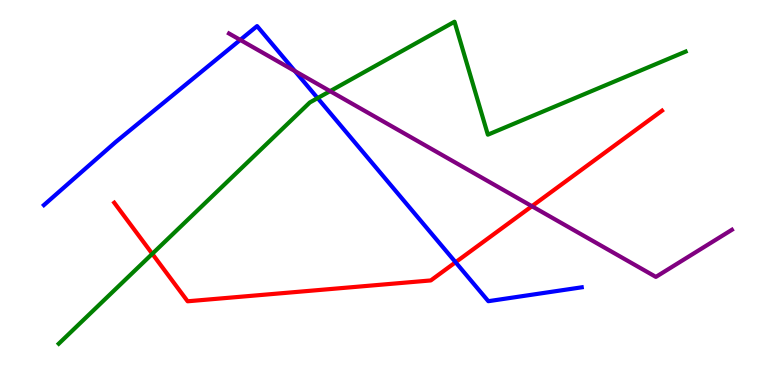[{'lines': ['blue', 'red'], 'intersections': [{'x': 5.88, 'y': 3.19}]}, {'lines': ['green', 'red'], 'intersections': [{'x': 1.97, 'y': 3.41}]}, {'lines': ['purple', 'red'], 'intersections': [{'x': 6.86, 'y': 4.64}]}, {'lines': ['blue', 'green'], 'intersections': [{'x': 4.1, 'y': 7.45}]}, {'lines': ['blue', 'purple'], 'intersections': [{'x': 3.1, 'y': 8.96}, {'x': 3.8, 'y': 8.15}]}, {'lines': ['green', 'purple'], 'intersections': [{'x': 4.26, 'y': 7.63}]}]